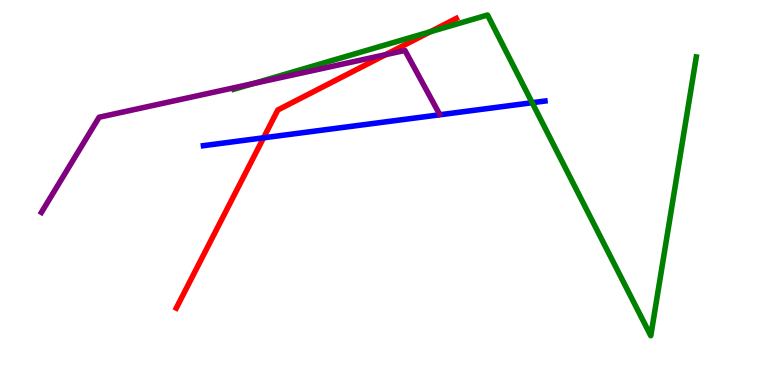[{'lines': ['blue', 'red'], 'intersections': [{'x': 3.4, 'y': 6.42}]}, {'lines': ['green', 'red'], 'intersections': [{'x': 5.55, 'y': 9.17}]}, {'lines': ['purple', 'red'], 'intersections': [{'x': 4.98, 'y': 8.58}]}, {'lines': ['blue', 'green'], 'intersections': [{'x': 6.87, 'y': 7.33}]}, {'lines': ['blue', 'purple'], 'intersections': []}, {'lines': ['green', 'purple'], 'intersections': [{'x': 3.27, 'y': 7.83}]}]